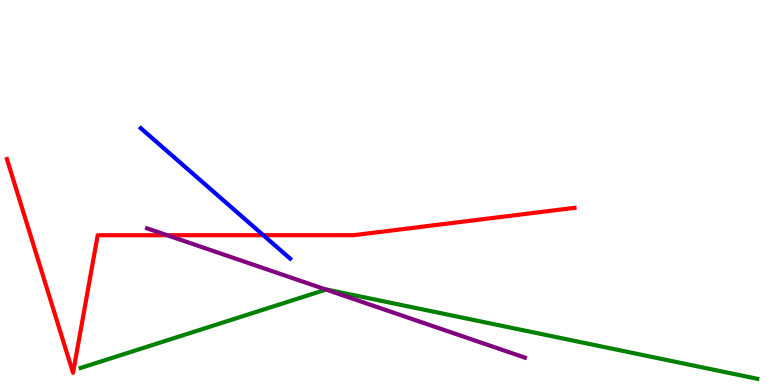[{'lines': ['blue', 'red'], 'intersections': [{'x': 3.4, 'y': 3.89}]}, {'lines': ['green', 'red'], 'intersections': []}, {'lines': ['purple', 'red'], 'intersections': [{'x': 2.16, 'y': 3.89}]}, {'lines': ['blue', 'green'], 'intersections': []}, {'lines': ['blue', 'purple'], 'intersections': []}, {'lines': ['green', 'purple'], 'intersections': [{'x': 4.21, 'y': 2.48}]}]